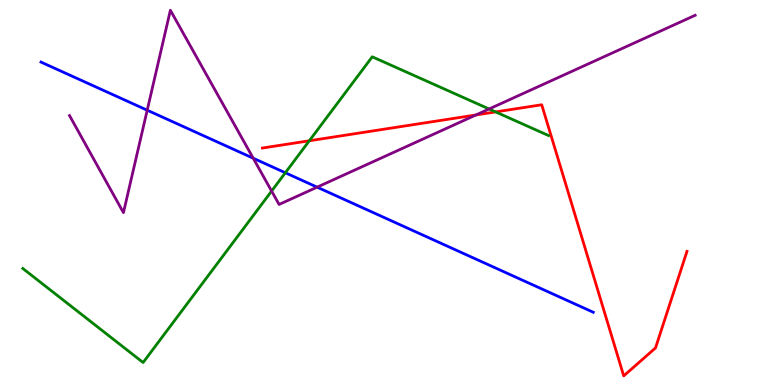[{'lines': ['blue', 'red'], 'intersections': []}, {'lines': ['green', 'red'], 'intersections': [{'x': 3.99, 'y': 6.34}, {'x': 6.4, 'y': 7.09}]}, {'lines': ['purple', 'red'], 'intersections': [{'x': 6.14, 'y': 7.01}]}, {'lines': ['blue', 'green'], 'intersections': [{'x': 3.68, 'y': 5.51}]}, {'lines': ['blue', 'purple'], 'intersections': [{'x': 1.9, 'y': 7.14}, {'x': 3.27, 'y': 5.89}, {'x': 4.09, 'y': 5.14}]}, {'lines': ['green', 'purple'], 'intersections': [{'x': 3.5, 'y': 5.04}, {'x': 6.31, 'y': 7.17}]}]